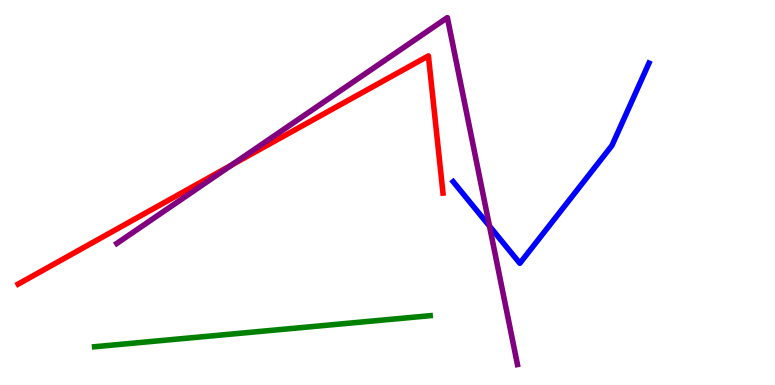[{'lines': ['blue', 'red'], 'intersections': []}, {'lines': ['green', 'red'], 'intersections': []}, {'lines': ['purple', 'red'], 'intersections': [{'x': 2.99, 'y': 5.71}]}, {'lines': ['blue', 'green'], 'intersections': []}, {'lines': ['blue', 'purple'], 'intersections': [{'x': 6.32, 'y': 4.13}]}, {'lines': ['green', 'purple'], 'intersections': []}]